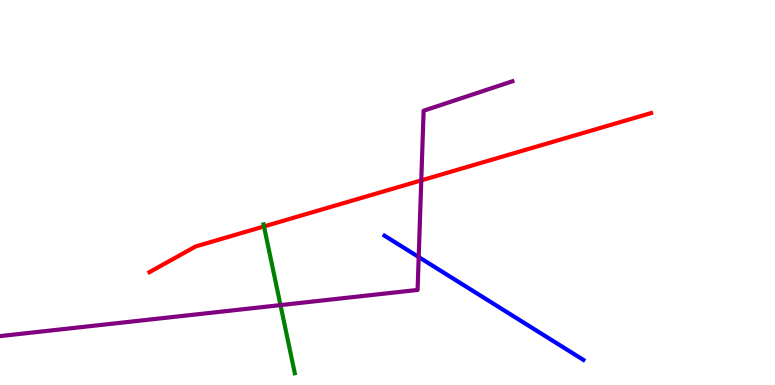[{'lines': ['blue', 'red'], 'intersections': []}, {'lines': ['green', 'red'], 'intersections': [{'x': 3.41, 'y': 4.12}]}, {'lines': ['purple', 'red'], 'intersections': [{'x': 5.44, 'y': 5.31}]}, {'lines': ['blue', 'green'], 'intersections': []}, {'lines': ['blue', 'purple'], 'intersections': [{'x': 5.4, 'y': 3.32}]}, {'lines': ['green', 'purple'], 'intersections': [{'x': 3.62, 'y': 2.08}]}]